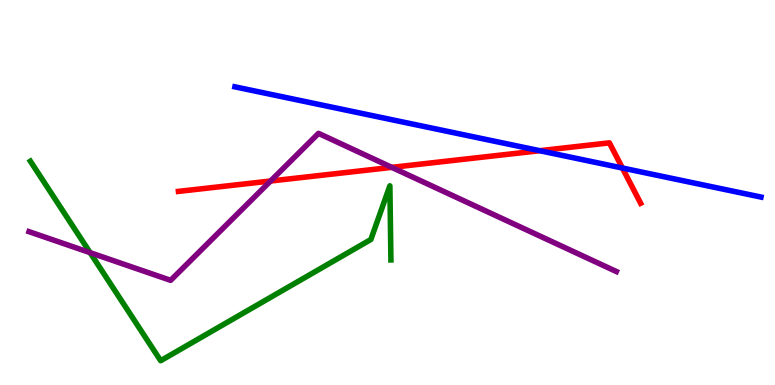[{'lines': ['blue', 'red'], 'intersections': [{'x': 6.96, 'y': 6.09}, {'x': 8.03, 'y': 5.64}]}, {'lines': ['green', 'red'], 'intersections': []}, {'lines': ['purple', 'red'], 'intersections': [{'x': 3.49, 'y': 5.3}, {'x': 5.06, 'y': 5.65}]}, {'lines': ['blue', 'green'], 'intersections': []}, {'lines': ['blue', 'purple'], 'intersections': []}, {'lines': ['green', 'purple'], 'intersections': [{'x': 1.16, 'y': 3.44}]}]